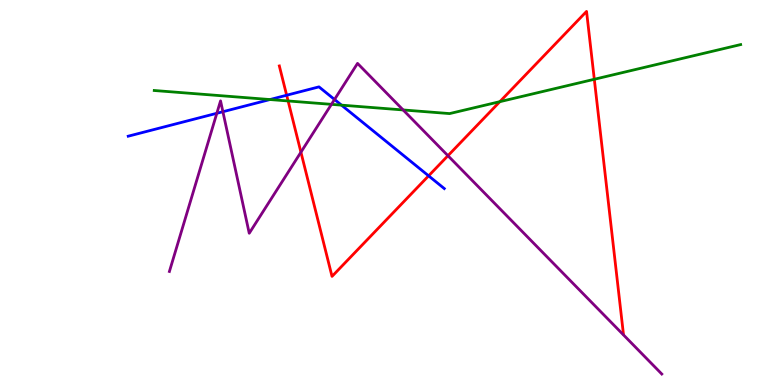[{'lines': ['blue', 'red'], 'intersections': [{'x': 3.7, 'y': 7.53}, {'x': 5.53, 'y': 5.43}]}, {'lines': ['green', 'red'], 'intersections': [{'x': 3.72, 'y': 7.38}, {'x': 6.45, 'y': 7.36}, {'x': 7.67, 'y': 7.94}]}, {'lines': ['purple', 'red'], 'intersections': [{'x': 3.88, 'y': 6.05}, {'x': 5.78, 'y': 5.96}]}, {'lines': ['blue', 'green'], 'intersections': [{'x': 3.48, 'y': 7.41}, {'x': 4.41, 'y': 7.27}]}, {'lines': ['blue', 'purple'], 'intersections': [{'x': 2.8, 'y': 7.06}, {'x': 2.88, 'y': 7.1}, {'x': 4.32, 'y': 7.42}]}, {'lines': ['green', 'purple'], 'intersections': [{'x': 4.28, 'y': 7.29}, {'x': 5.2, 'y': 7.14}]}]